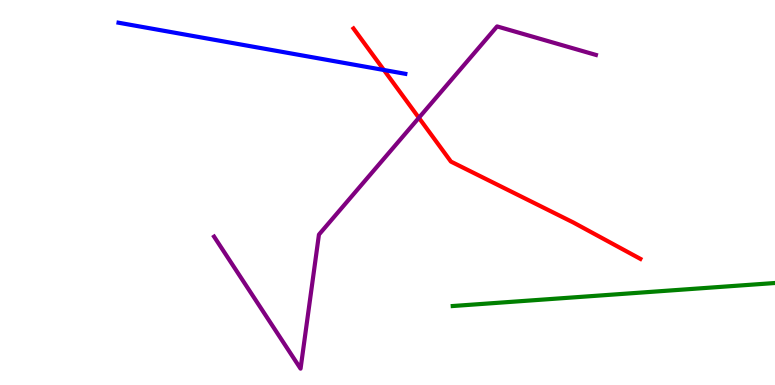[{'lines': ['blue', 'red'], 'intersections': [{'x': 4.95, 'y': 8.18}]}, {'lines': ['green', 'red'], 'intersections': []}, {'lines': ['purple', 'red'], 'intersections': [{'x': 5.4, 'y': 6.94}]}, {'lines': ['blue', 'green'], 'intersections': []}, {'lines': ['blue', 'purple'], 'intersections': []}, {'lines': ['green', 'purple'], 'intersections': []}]